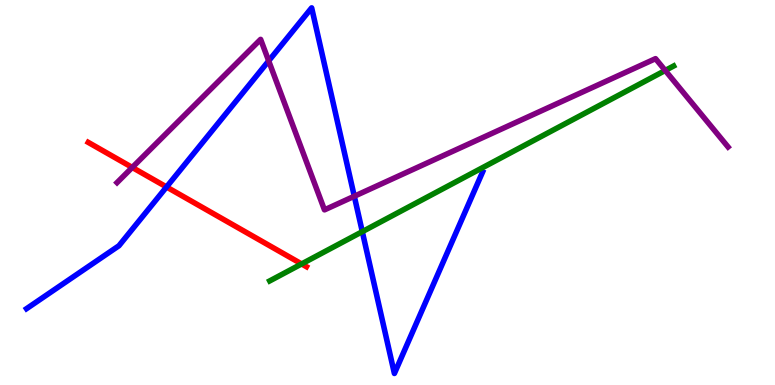[{'lines': ['blue', 'red'], 'intersections': [{'x': 2.15, 'y': 5.14}]}, {'lines': ['green', 'red'], 'intersections': [{'x': 3.89, 'y': 3.14}]}, {'lines': ['purple', 'red'], 'intersections': [{'x': 1.71, 'y': 5.65}]}, {'lines': ['blue', 'green'], 'intersections': [{'x': 4.67, 'y': 3.98}]}, {'lines': ['blue', 'purple'], 'intersections': [{'x': 3.47, 'y': 8.42}, {'x': 4.57, 'y': 4.9}]}, {'lines': ['green', 'purple'], 'intersections': [{'x': 8.58, 'y': 8.17}]}]